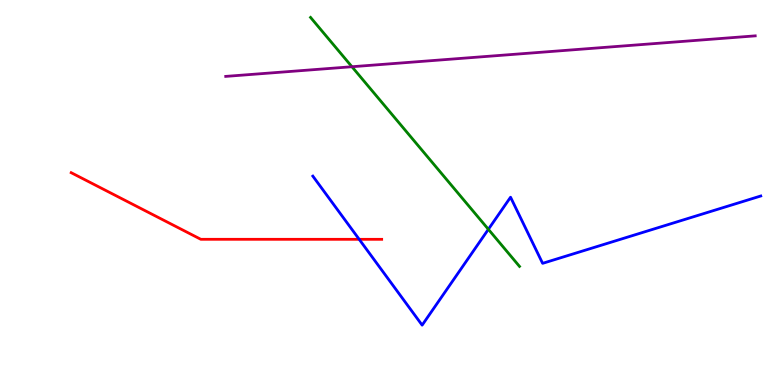[{'lines': ['blue', 'red'], 'intersections': [{'x': 4.63, 'y': 3.78}]}, {'lines': ['green', 'red'], 'intersections': []}, {'lines': ['purple', 'red'], 'intersections': []}, {'lines': ['blue', 'green'], 'intersections': [{'x': 6.3, 'y': 4.04}]}, {'lines': ['blue', 'purple'], 'intersections': []}, {'lines': ['green', 'purple'], 'intersections': [{'x': 4.54, 'y': 8.27}]}]